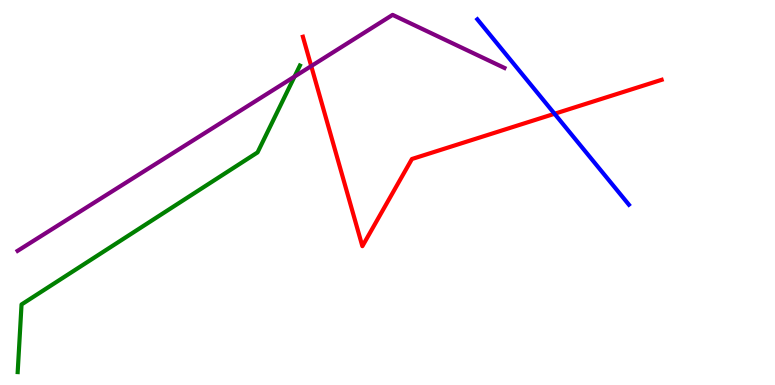[{'lines': ['blue', 'red'], 'intersections': [{'x': 7.16, 'y': 7.04}]}, {'lines': ['green', 'red'], 'intersections': []}, {'lines': ['purple', 'red'], 'intersections': [{'x': 4.02, 'y': 8.28}]}, {'lines': ['blue', 'green'], 'intersections': []}, {'lines': ['blue', 'purple'], 'intersections': []}, {'lines': ['green', 'purple'], 'intersections': [{'x': 3.8, 'y': 8.01}]}]